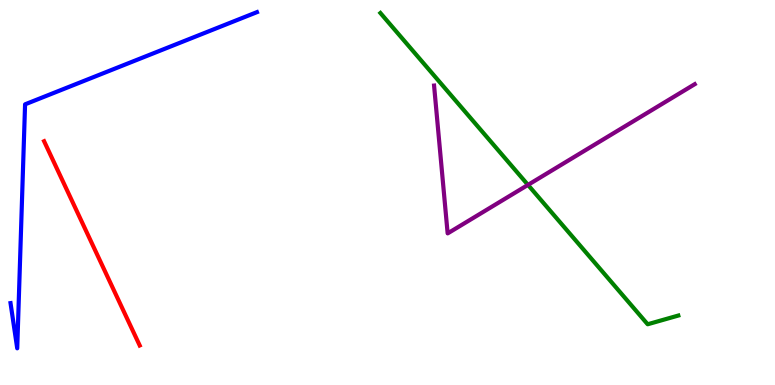[{'lines': ['blue', 'red'], 'intersections': []}, {'lines': ['green', 'red'], 'intersections': []}, {'lines': ['purple', 'red'], 'intersections': []}, {'lines': ['blue', 'green'], 'intersections': []}, {'lines': ['blue', 'purple'], 'intersections': []}, {'lines': ['green', 'purple'], 'intersections': [{'x': 6.81, 'y': 5.2}]}]